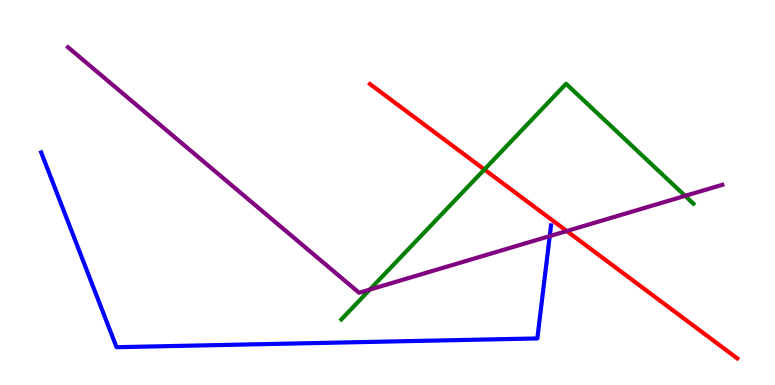[{'lines': ['blue', 'red'], 'intersections': []}, {'lines': ['green', 'red'], 'intersections': [{'x': 6.25, 'y': 5.6}]}, {'lines': ['purple', 'red'], 'intersections': [{'x': 7.31, 'y': 4.0}]}, {'lines': ['blue', 'green'], 'intersections': []}, {'lines': ['blue', 'purple'], 'intersections': [{'x': 7.09, 'y': 3.87}]}, {'lines': ['green', 'purple'], 'intersections': [{'x': 4.77, 'y': 2.48}, {'x': 8.84, 'y': 4.91}]}]